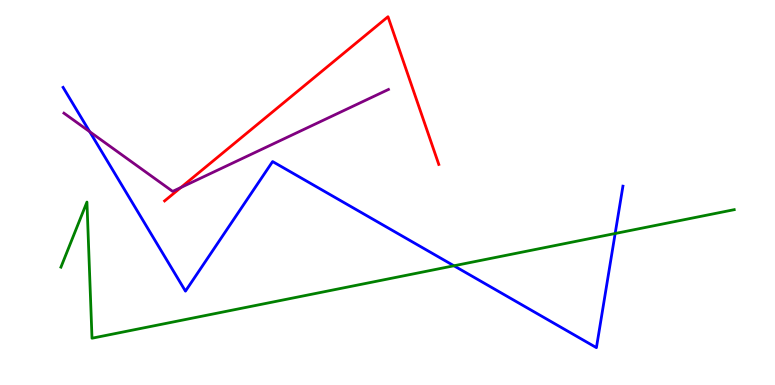[{'lines': ['blue', 'red'], 'intersections': []}, {'lines': ['green', 'red'], 'intersections': []}, {'lines': ['purple', 'red'], 'intersections': [{'x': 2.33, 'y': 5.13}]}, {'lines': ['blue', 'green'], 'intersections': [{'x': 5.86, 'y': 3.1}, {'x': 7.94, 'y': 3.93}]}, {'lines': ['blue', 'purple'], 'intersections': [{'x': 1.16, 'y': 6.58}]}, {'lines': ['green', 'purple'], 'intersections': []}]